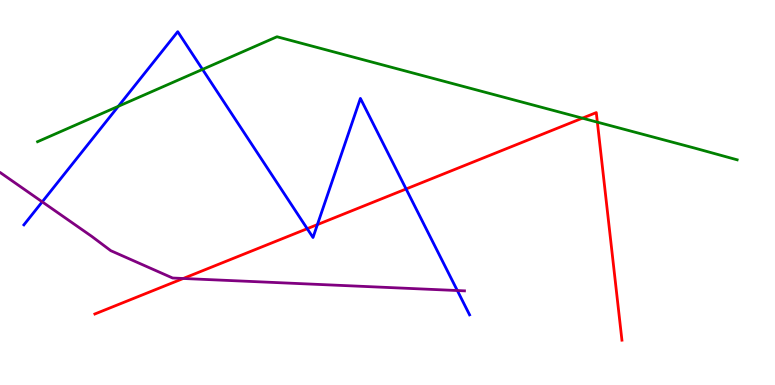[{'lines': ['blue', 'red'], 'intersections': [{'x': 3.96, 'y': 4.06}, {'x': 4.1, 'y': 4.17}, {'x': 5.24, 'y': 5.09}]}, {'lines': ['green', 'red'], 'intersections': [{'x': 7.51, 'y': 6.93}, {'x': 7.71, 'y': 6.83}]}, {'lines': ['purple', 'red'], 'intersections': [{'x': 2.36, 'y': 2.77}]}, {'lines': ['blue', 'green'], 'intersections': [{'x': 1.53, 'y': 7.24}, {'x': 2.61, 'y': 8.2}]}, {'lines': ['blue', 'purple'], 'intersections': [{'x': 0.545, 'y': 4.76}, {'x': 5.9, 'y': 2.45}]}, {'lines': ['green', 'purple'], 'intersections': []}]